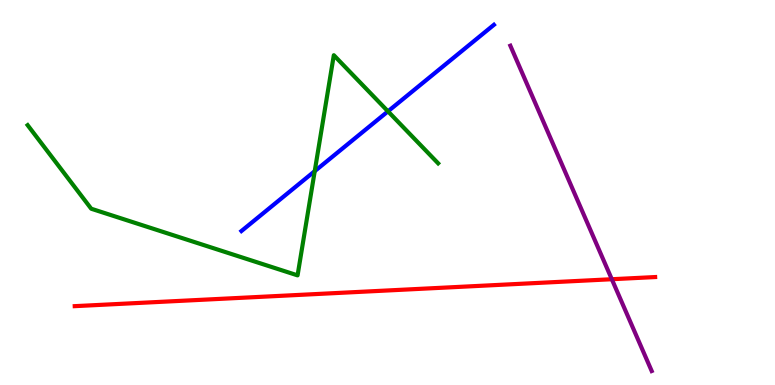[{'lines': ['blue', 'red'], 'intersections': []}, {'lines': ['green', 'red'], 'intersections': []}, {'lines': ['purple', 'red'], 'intersections': [{'x': 7.89, 'y': 2.75}]}, {'lines': ['blue', 'green'], 'intersections': [{'x': 4.06, 'y': 5.55}, {'x': 5.01, 'y': 7.11}]}, {'lines': ['blue', 'purple'], 'intersections': []}, {'lines': ['green', 'purple'], 'intersections': []}]